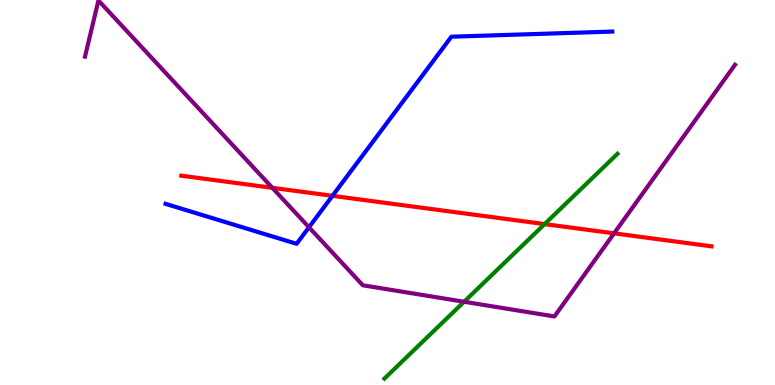[{'lines': ['blue', 'red'], 'intersections': [{'x': 4.29, 'y': 4.91}]}, {'lines': ['green', 'red'], 'intersections': [{'x': 7.03, 'y': 4.18}]}, {'lines': ['purple', 'red'], 'intersections': [{'x': 3.51, 'y': 5.12}, {'x': 7.92, 'y': 3.94}]}, {'lines': ['blue', 'green'], 'intersections': []}, {'lines': ['blue', 'purple'], 'intersections': [{'x': 3.99, 'y': 4.1}]}, {'lines': ['green', 'purple'], 'intersections': [{'x': 5.99, 'y': 2.16}]}]